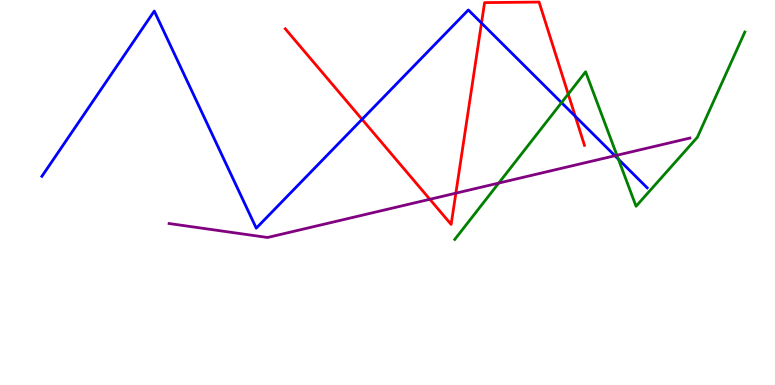[{'lines': ['blue', 'red'], 'intersections': [{'x': 4.67, 'y': 6.9}, {'x': 6.21, 'y': 9.4}, {'x': 7.42, 'y': 6.98}]}, {'lines': ['green', 'red'], 'intersections': [{'x': 7.33, 'y': 7.56}]}, {'lines': ['purple', 'red'], 'intersections': [{'x': 5.55, 'y': 4.82}, {'x': 5.88, 'y': 4.98}]}, {'lines': ['blue', 'green'], 'intersections': [{'x': 7.25, 'y': 7.33}, {'x': 7.98, 'y': 5.87}]}, {'lines': ['blue', 'purple'], 'intersections': [{'x': 7.93, 'y': 5.96}]}, {'lines': ['green', 'purple'], 'intersections': [{'x': 6.44, 'y': 5.24}, {'x': 7.96, 'y': 5.97}]}]